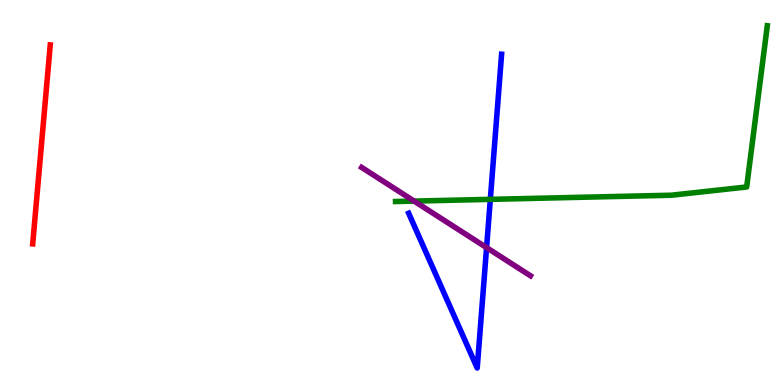[{'lines': ['blue', 'red'], 'intersections': []}, {'lines': ['green', 'red'], 'intersections': []}, {'lines': ['purple', 'red'], 'intersections': []}, {'lines': ['blue', 'green'], 'intersections': [{'x': 6.33, 'y': 4.82}]}, {'lines': ['blue', 'purple'], 'intersections': [{'x': 6.28, 'y': 3.57}]}, {'lines': ['green', 'purple'], 'intersections': [{'x': 5.34, 'y': 4.78}]}]